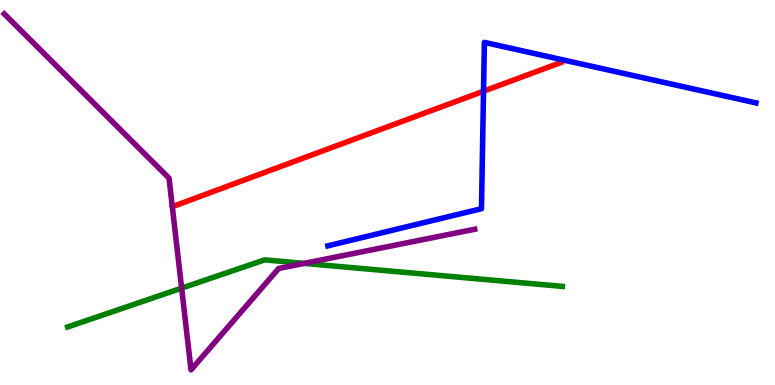[{'lines': ['blue', 'red'], 'intersections': [{'x': 6.24, 'y': 7.63}]}, {'lines': ['green', 'red'], 'intersections': []}, {'lines': ['purple', 'red'], 'intersections': []}, {'lines': ['blue', 'green'], 'intersections': []}, {'lines': ['blue', 'purple'], 'intersections': []}, {'lines': ['green', 'purple'], 'intersections': [{'x': 2.34, 'y': 2.52}, {'x': 3.92, 'y': 3.16}]}]